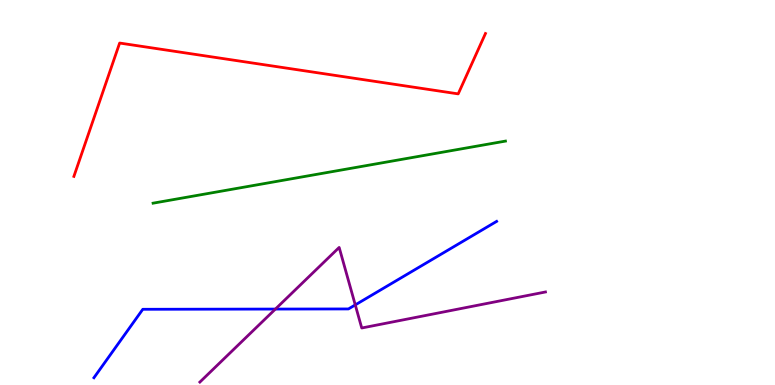[{'lines': ['blue', 'red'], 'intersections': []}, {'lines': ['green', 'red'], 'intersections': []}, {'lines': ['purple', 'red'], 'intersections': []}, {'lines': ['blue', 'green'], 'intersections': []}, {'lines': ['blue', 'purple'], 'intersections': [{'x': 3.55, 'y': 1.97}, {'x': 4.58, 'y': 2.08}]}, {'lines': ['green', 'purple'], 'intersections': []}]